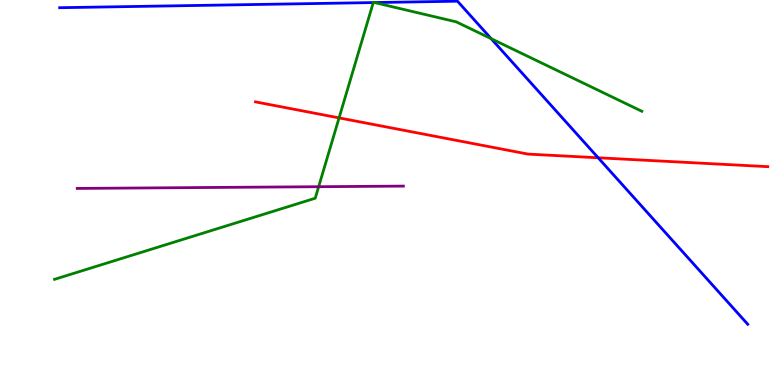[{'lines': ['blue', 'red'], 'intersections': [{'x': 7.72, 'y': 5.9}]}, {'lines': ['green', 'red'], 'intersections': [{'x': 4.38, 'y': 6.94}]}, {'lines': ['purple', 'red'], 'intersections': []}, {'lines': ['blue', 'green'], 'intersections': [{'x': 4.82, 'y': 9.93}, {'x': 4.83, 'y': 9.93}, {'x': 6.34, 'y': 8.99}]}, {'lines': ['blue', 'purple'], 'intersections': []}, {'lines': ['green', 'purple'], 'intersections': [{'x': 4.11, 'y': 5.15}]}]